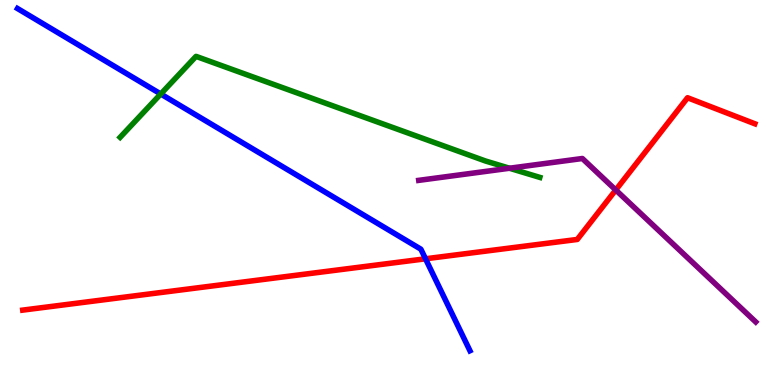[{'lines': ['blue', 'red'], 'intersections': [{'x': 5.49, 'y': 3.28}]}, {'lines': ['green', 'red'], 'intersections': []}, {'lines': ['purple', 'red'], 'intersections': [{'x': 7.95, 'y': 5.06}]}, {'lines': ['blue', 'green'], 'intersections': [{'x': 2.07, 'y': 7.56}]}, {'lines': ['blue', 'purple'], 'intersections': []}, {'lines': ['green', 'purple'], 'intersections': [{'x': 6.57, 'y': 5.63}]}]